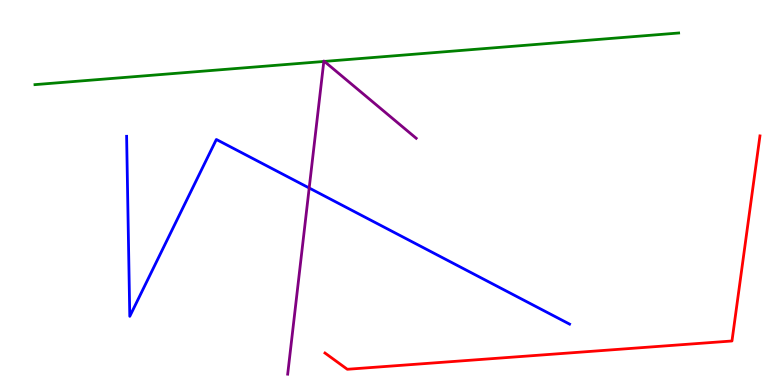[{'lines': ['blue', 'red'], 'intersections': []}, {'lines': ['green', 'red'], 'intersections': []}, {'lines': ['purple', 'red'], 'intersections': []}, {'lines': ['blue', 'green'], 'intersections': []}, {'lines': ['blue', 'purple'], 'intersections': [{'x': 3.99, 'y': 5.12}]}, {'lines': ['green', 'purple'], 'intersections': [{'x': 4.18, 'y': 8.4}, {'x': 4.19, 'y': 8.4}]}]